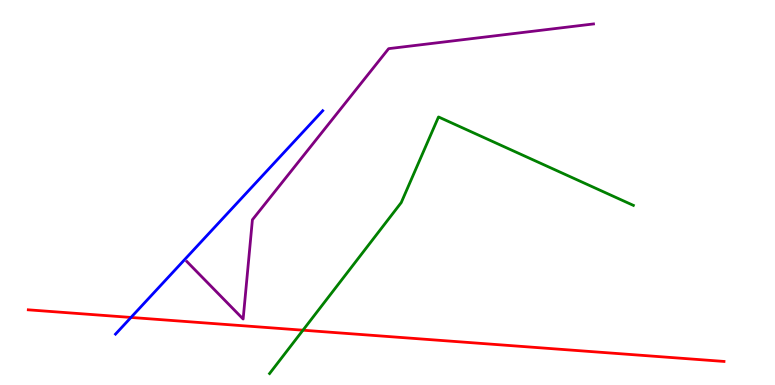[{'lines': ['blue', 'red'], 'intersections': [{'x': 1.69, 'y': 1.75}]}, {'lines': ['green', 'red'], 'intersections': [{'x': 3.91, 'y': 1.42}]}, {'lines': ['purple', 'red'], 'intersections': []}, {'lines': ['blue', 'green'], 'intersections': []}, {'lines': ['blue', 'purple'], 'intersections': []}, {'lines': ['green', 'purple'], 'intersections': []}]